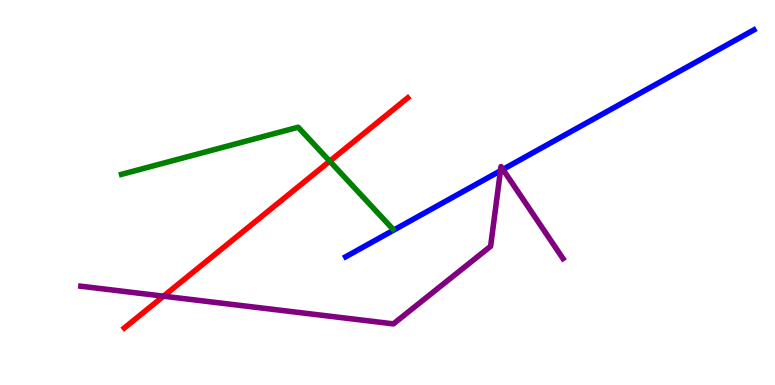[{'lines': ['blue', 'red'], 'intersections': []}, {'lines': ['green', 'red'], 'intersections': [{'x': 4.25, 'y': 5.81}]}, {'lines': ['purple', 'red'], 'intersections': [{'x': 2.11, 'y': 2.31}]}, {'lines': ['blue', 'green'], 'intersections': []}, {'lines': ['blue', 'purple'], 'intersections': [{'x': 6.46, 'y': 5.56}, {'x': 6.49, 'y': 5.6}]}, {'lines': ['green', 'purple'], 'intersections': []}]